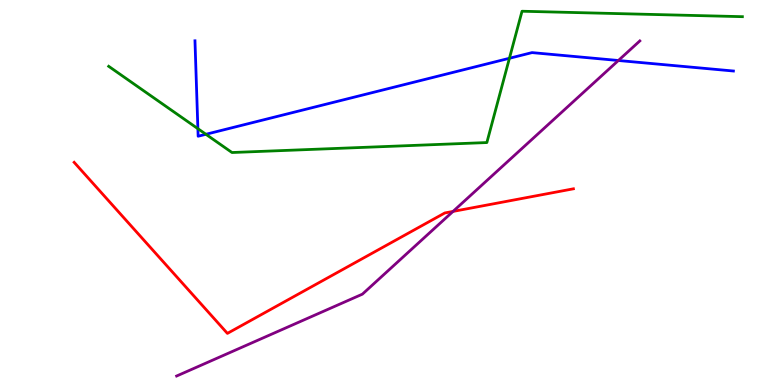[{'lines': ['blue', 'red'], 'intersections': []}, {'lines': ['green', 'red'], 'intersections': []}, {'lines': ['purple', 'red'], 'intersections': [{'x': 5.85, 'y': 4.51}]}, {'lines': ['blue', 'green'], 'intersections': [{'x': 2.55, 'y': 6.66}, {'x': 2.66, 'y': 6.51}, {'x': 6.57, 'y': 8.49}]}, {'lines': ['blue', 'purple'], 'intersections': [{'x': 7.98, 'y': 8.43}]}, {'lines': ['green', 'purple'], 'intersections': []}]